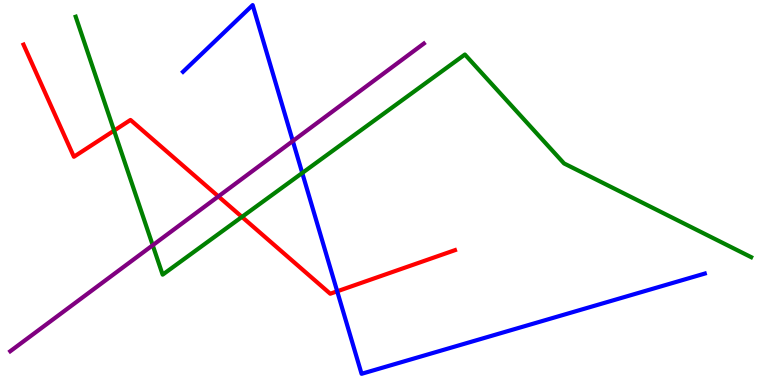[{'lines': ['blue', 'red'], 'intersections': [{'x': 4.35, 'y': 2.43}]}, {'lines': ['green', 'red'], 'intersections': [{'x': 1.47, 'y': 6.61}, {'x': 3.12, 'y': 4.37}]}, {'lines': ['purple', 'red'], 'intersections': [{'x': 2.82, 'y': 4.9}]}, {'lines': ['blue', 'green'], 'intersections': [{'x': 3.9, 'y': 5.51}]}, {'lines': ['blue', 'purple'], 'intersections': [{'x': 3.78, 'y': 6.34}]}, {'lines': ['green', 'purple'], 'intersections': [{'x': 1.97, 'y': 3.63}]}]